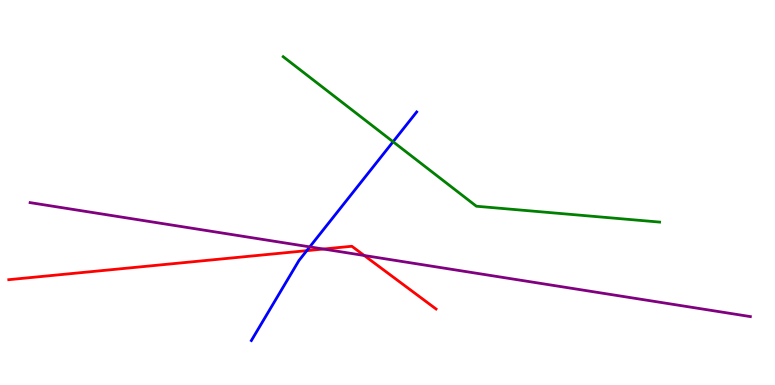[{'lines': ['blue', 'red'], 'intersections': [{'x': 3.96, 'y': 3.49}]}, {'lines': ['green', 'red'], 'intersections': []}, {'lines': ['purple', 'red'], 'intersections': [{'x': 4.17, 'y': 3.53}, {'x': 4.7, 'y': 3.36}]}, {'lines': ['blue', 'green'], 'intersections': [{'x': 5.07, 'y': 6.32}]}, {'lines': ['blue', 'purple'], 'intersections': [{'x': 4.0, 'y': 3.59}]}, {'lines': ['green', 'purple'], 'intersections': []}]